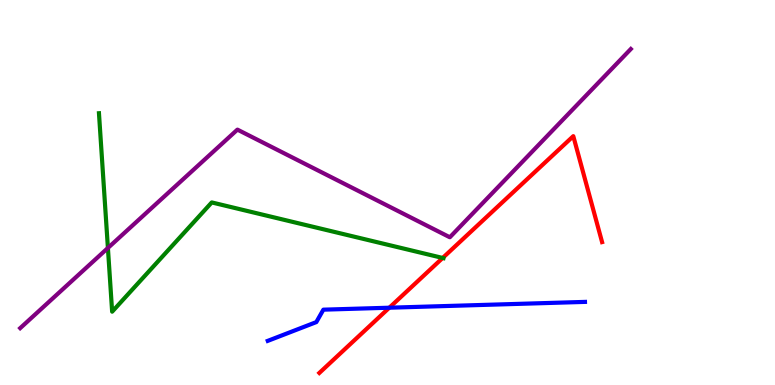[{'lines': ['blue', 'red'], 'intersections': [{'x': 5.02, 'y': 2.01}]}, {'lines': ['green', 'red'], 'intersections': [{'x': 5.71, 'y': 3.3}]}, {'lines': ['purple', 'red'], 'intersections': []}, {'lines': ['blue', 'green'], 'intersections': []}, {'lines': ['blue', 'purple'], 'intersections': []}, {'lines': ['green', 'purple'], 'intersections': [{'x': 1.39, 'y': 3.56}]}]